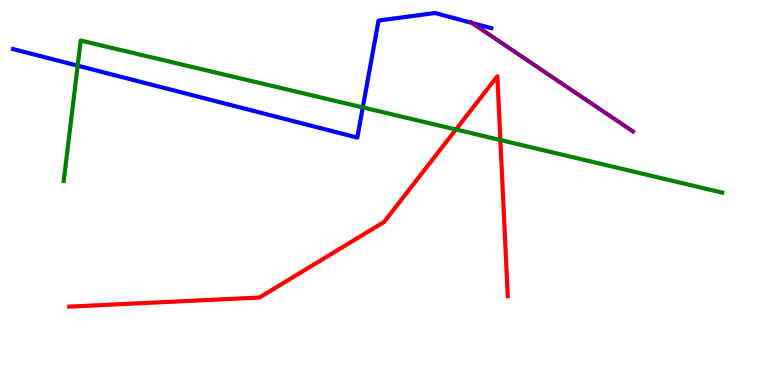[{'lines': ['blue', 'red'], 'intersections': []}, {'lines': ['green', 'red'], 'intersections': [{'x': 5.88, 'y': 6.64}, {'x': 6.46, 'y': 6.36}]}, {'lines': ['purple', 'red'], 'intersections': []}, {'lines': ['blue', 'green'], 'intersections': [{'x': 1.0, 'y': 8.29}, {'x': 4.68, 'y': 7.21}]}, {'lines': ['blue', 'purple'], 'intersections': [{'x': 6.09, 'y': 9.4}]}, {'lines': ['green', 'purple'], 'intersections': []}]